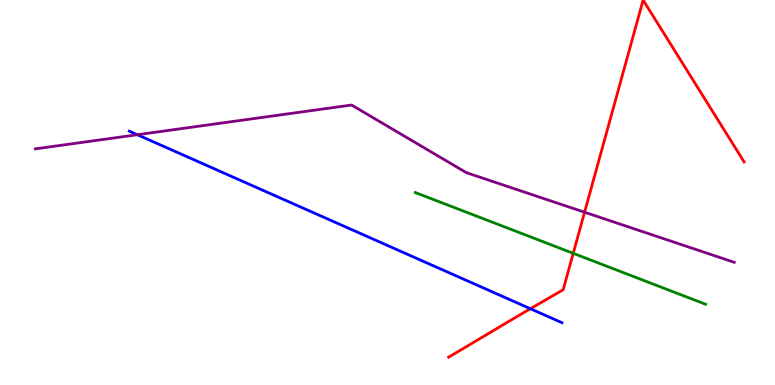[{'lines': ['blue', 'red'], 'intersections': [{'x': 6.84, 'y': 1.98}]}, {'lines': ['green', 'red'], 'intersections': [{'x': 7.4, 'y': 3.42}]}, {'lines': ['purple', 'red'], 'intersections': [{'x': 7.54, 'y': 4.49}]}, {'lines': ['blue', 'green'], 'intersections': []}, {'lines': ['blue', 'purple'], 'intersections': [{'x': 1.77, 'y': 6.5}]}, {'lines': ['green', 'purple'], 'intersections': []}]